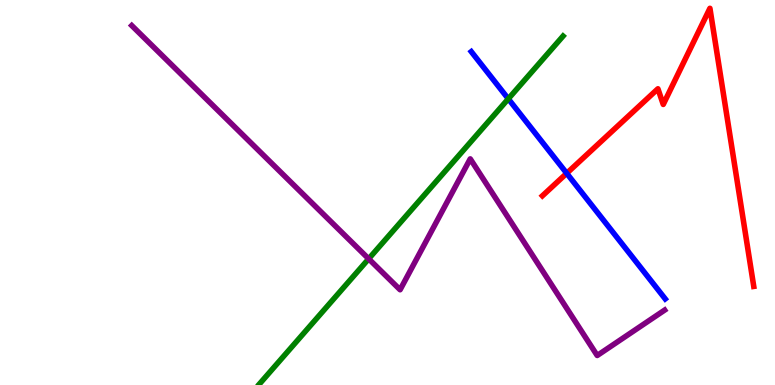[{'lines': ['blue', 'red'], 'intersections': [{'x': 7.31, 'y': 5.5}]}, {'lines': ['green', 'red'], 'intersections': []}, {'lines': ['purple', 'red'], 'intersections': []}, {'lines': ['blue', 'green'], 'intersections': [{'x': 6.56, 'y': 7.43}]}, {'lines': ['blue', 'purple'], 'intersections': []}, {'lines': ['green', 'purple'], 'intersections': [{'x': 4.76, 'y': 3.28}]}]